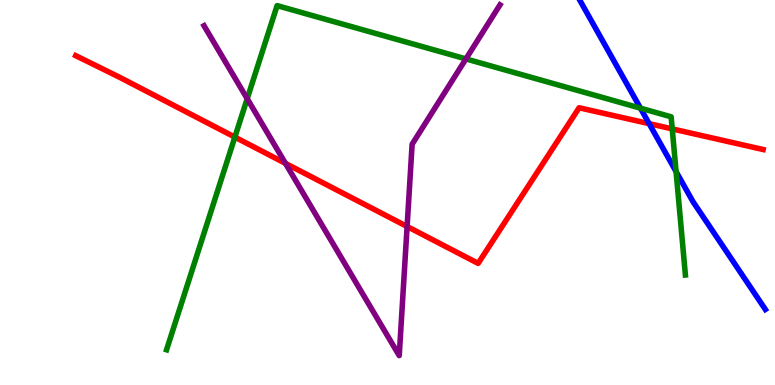[{'lines': ['blue', 'red'], 'intersections': [{'x': 8.38, 'y': 6.79}]}, {'lines': ['green', 'red'], 'intersections': [{'x': 3.03, 'y': 6.44}, {'x': 8.67, 'y': 6.65}]}, {'lines': ['purple', 'red'], 'intersections': [{'x': 3.68, 'y': 5.76}, {'x': 5.25, 'y': 4.12}]}, {'lines': ['blue', 'green'], 'intersections': [{'x': 8.26, 'y': 7.19}, {'x': 8.72, 'y': 5.54}]}, {'lines': ['blue', 'purple'], 'intersections': []}, {'lines': ['green', 'purple'], 'intersections': [{'x': 3.19, 'y': 7.44}, {'x': 6.01, 'y': 8.47}]}]